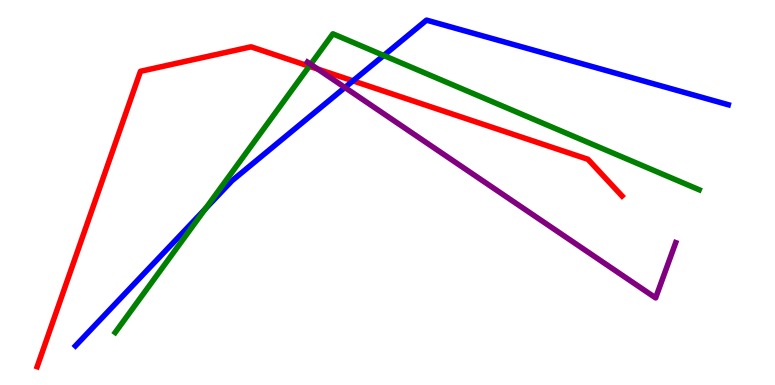[{'lines': ['blue', 'red'], 'intersections': [{'x': 4.55, 'y': 7.9}]}, {'lines': ['green', 'red'], 'intersections': [{'x': 3.99, 'y': 8.28}]}, {'lines': ['purple', 'red'], 'intersections': [{'x': 4.1, 'y': 8.21}]}, {'lines': ['blue', 'green'], 'intersections': [{'x': 2.65, 'y': 4.58}, {'x': 4.95, 'y': 8.56}]}, {'lines': ['blue', 'purple'], 'intersections': [{'x': 4.45, 'y': 7.73}]}, {'lines': ['green', 'purple'], 'intersections': [{'x': 4.01, 'y': 8.33}]}]